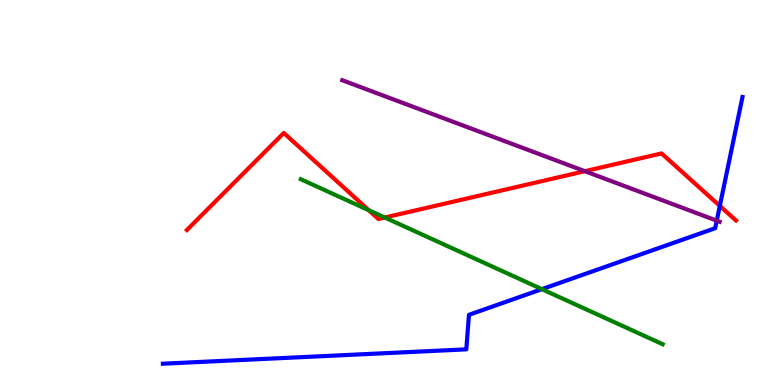[{'lines': ['blue', 'red'], 'intersections': [{'x': 9.29, 'y': 4.65}]}, {'lines': ['green', 'red'], 'intersections': [{'x': 4.76, 'y': 4.54}, {'x': 4.97, 'y': 4.35}]}, {'lines': ['purple', 'red'], 'intersections': [{'x': 7.55, 'y': 5.55}]}, {'lines': ['blue', 'green'], 'intersections': [{'x': 6.99, 'y': 2.49}]}, {'lines': ['blue', 'purple'], 'intersections': [{'x': 9.25, 'y': 4.27}]}, {'lines': ['green', 'purple'], 'intersections': []}]